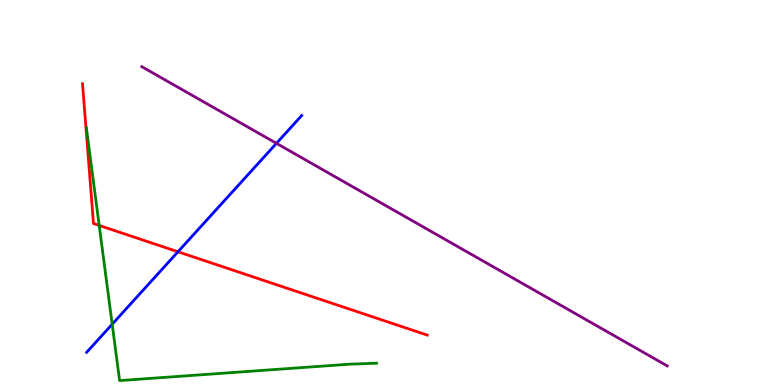[{'lines': ['blue', 'red'], 'intersections': [{'x': 2.3, 'y': 3.46}]}, {'lines': ['green', 'red'], 'intersections': [{'x': 1.28, 'y': 4.14}]}, {'lines': ['purple', 'red'], 'intersections': []}, {'lines': ['blue', 'green'], 'intersections': [{'x': 1.45, 'y': 1.58}]}, {'lines': ['blue', 'purple'], 'intersections': [{'x': 3.57, 'y': 6.28}]}, {'lines': ['green', 'purple'], 'intersections': []}]